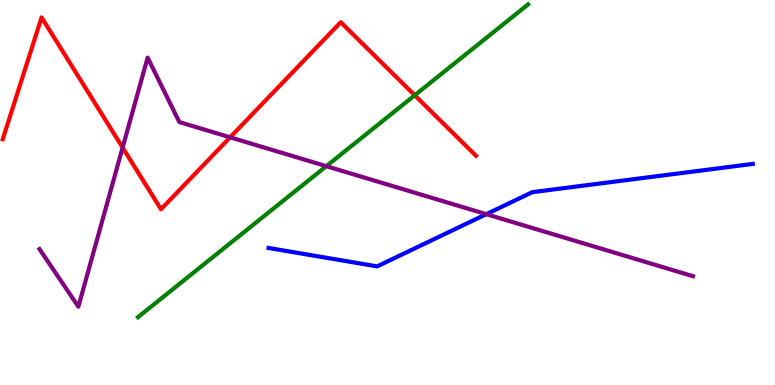[{'lines': ['blue', 'red'], 'intersections': []}, {'lines': ['green', 'red'], 'intersections': [{'x': 5.35, 'y': 7.53}]}, {'lines': ['purple', 'red'], 'intersections': [{'x': 1.58, 'y': 6.17}, {'x': 2.97, 'y': 6.43}]}, {'lines': ['blue', 'green'], 'intersections': []}, {'lines': ['blue', 'purple'], 'intersections': [{'x': 6.27, 'y': 4.44}]}, {'lines': ['green', 'purple'], 'intersections': [{'x': 4.21, 'y': 5.68}]}]